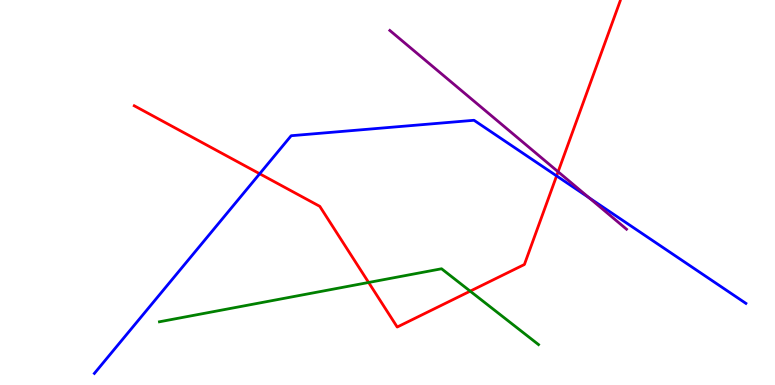[{'lines': ['blue', 'red'], 'intersections': [{'x': 3.35, 'y': 5.49}, {'x': 7.18, 'y': 5.43}]}, {'lines': ['green', 'red'], 'intersections': [{'x': 4.76, 'y': 2.66}, {'x': 6.07, 'y': 2.44}]}, {'lines': ['purple', 'red'], 'intersections': [{'x': 7.2, 'y': 5.54}]}, {'lines': ['blue', 'green'], 'intersections': []}, {'lines': ['blue', 'purple'], 'intersections': [{'x': 7.6, 'y': 4.86}]}, {'lines': ['green', 'purple'], 'intersections': []}]